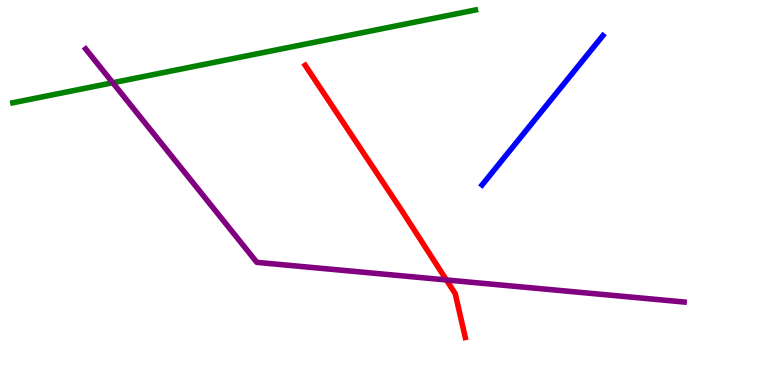[{'lines': ['blue', 'red'], 'intersections': []}, {'lines': ['green', 'red'], 'intersections': []}, {'lines': ['purple', 'red'], 'intersections': [{'x': 5.76, 'y': 2.73}]}, {'lines': ['blue', 'green'], 'intersections': []}, {'lines': ['blue', 'purple'], 'intersections': []}, {'lines': ['green', 'purple'], 'intersections': [{'x': 1.46, 'y': 7.85}]}]